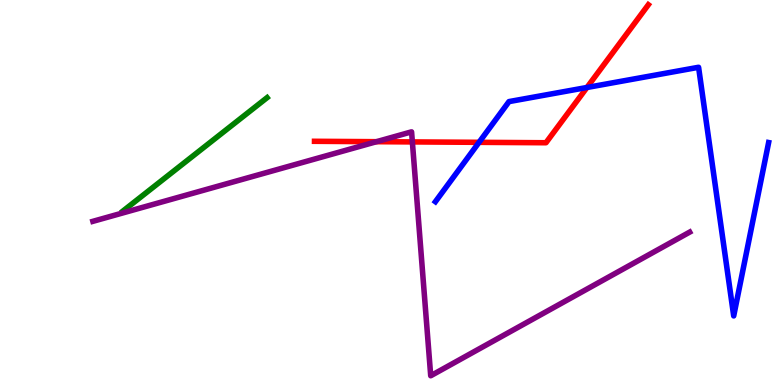[{'lines': ['blue', 'red'], 'intersections': [{'x': 6.18, 'y': 6.3}, {'x': 7.57, 'y': 7.73}]}, {'lines': ['green', 'red'], 'intersections': []}, {'lines': ['purple', 'red'], 'intersections': [{'x': 4.86, 'y': 6.32}, {'x': 5.32, 'y': 6.31}]}, {'lines': ['blue', 'green'], 'intersections': []}, {'lines': ['blue', 'purple'], 'intersections': []}, {'lines': ['green', 'purple'], 'intersections': []}]